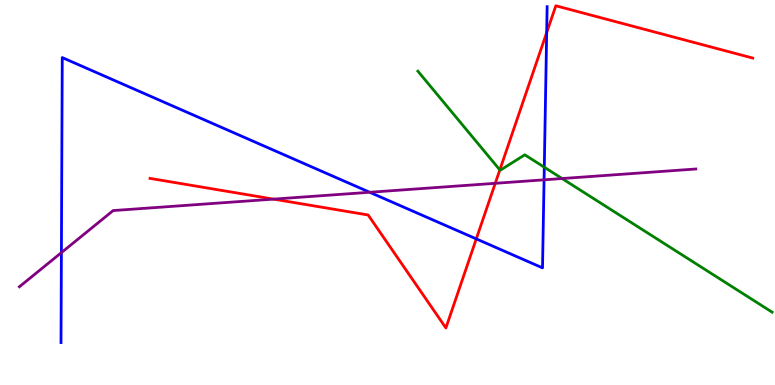[{'lines': ['blue', 'red'], 'intersections': [{'x': 6.15, 'y': 3.8}, {'x': 7.05, 'y': 9.15}]}, {'lines': ['green', 'red'], 'intersections': [{'x': 6.45, 'y': 5.59}]}, {'lines': ['purple', 'red'], 'intersections': [{'x': 3.53, 'y': 4.83}, {'x': 6.39, 'y': 5.24}]}, {'lines': ['blue', 'green'], 'intersections': [{'x': 7.02, 'y': 5.66}]}, {'lines': ['blue', 'purple'], 'intersections': [{'x': 0.792, 'y': 3.44}, {'x': 4.77, 'y': 5.01}, {'x': 7.02, 'y': 5.33}]}, {'lines': ['green', 'purple'], 'intersections': [{'x': 7.25, 'y': 5.36}]}]